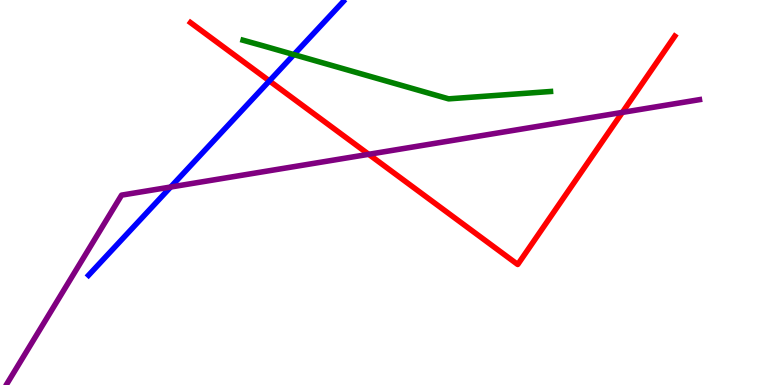[{'lines': ['blue', 'red'], 'intersections': [{'x': 3.48, 'y': 7.9}]}, {'lines': ['green', 'red'], 'intersections': []}, {'lines': ['purple', 'red'], 'intersections': [{'x': 4.76, 'y': 5.99}, {'x': 8.03, 'y': 7.08}]}, {'lines': ['blue', 'green'], 'intersections': [{'x': 3.79, 'y': 8.58}]}, {'lines': ['blue', 'purple'], 'intersections': [{'x': 2.2, 'y': 5.14}]}, {'lines': ['green', 'purple'], 'intersections': []}]